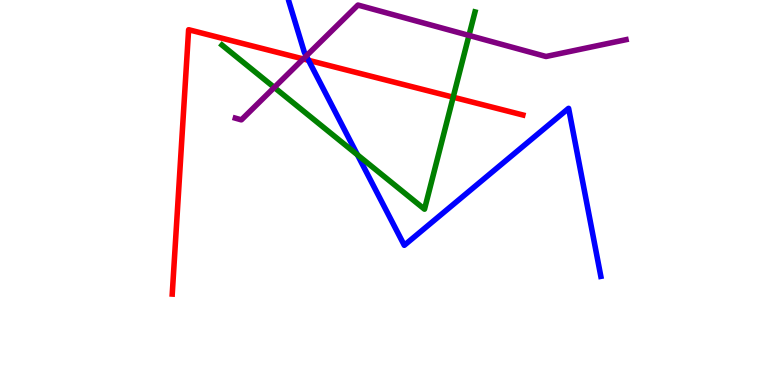[{'lines': ['blue', 'red'], 'intersections': [{'x': 3.98, 'y': 8.43}]}, {'lines': ['green', 'red'], 'intersections': [{'x': 5.85, 'y': 7.48}]}, {'lines': ['purple', 'red'], 'intersections': [{'x': 3.91, 'y': 8.47}]}, {'lines': ['blue', 'green'], 'intersections': [{'x': 4.61, 'y': 5.98}]}, {'lines': ['blue', 'purple'], 'intersections': [{'x': 3.95, 'y': 8.55}]}, {'lines': ['green', 'purple'], 'intersections': [{'x': 3.54, 'y': 7.73}, {'x': 6.05, 'y': 9.08}]}]